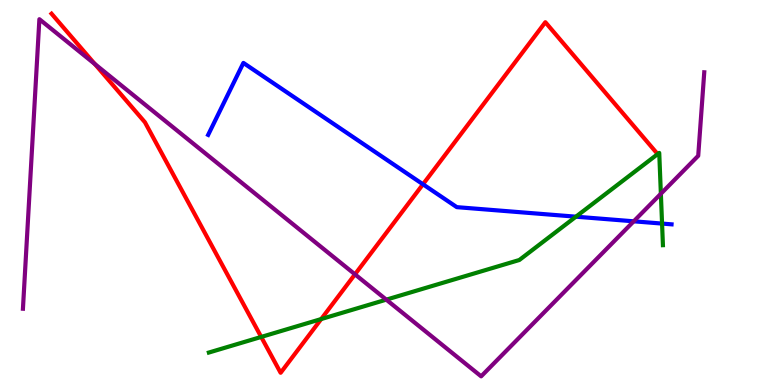[{'lines': ['blue', 'red'], 'intersections': [{'x': 5.46, 'y': 5.21}]}, {'lines': ['green', 'red'], 'intersections': [{'x': 3.37, 'y': 1.25}, {'x': 4.14, 'y': 1.71}]}, {'lines': ['purple', 'red'], 'intersections': [{'x': 1.22, 'y': 8.34}, {'x': 4.58, 'y': 2.87}]}, {'lines': ['blue', 'green'], 'intersections': [{'x': 7.43, 'y': 4.37}, {'x': 8.54, 'y': 4.19}]}, {'lines': ['blue', 'purple'], 'intersections': [{'x': 8.18, 'y': 4.25}]}, {'lines': ['green', 'purple'], 'intersections': [{'x': 4.98, 'y': 2.22}, {'x': 8.53, 'y': 4.97}]}]